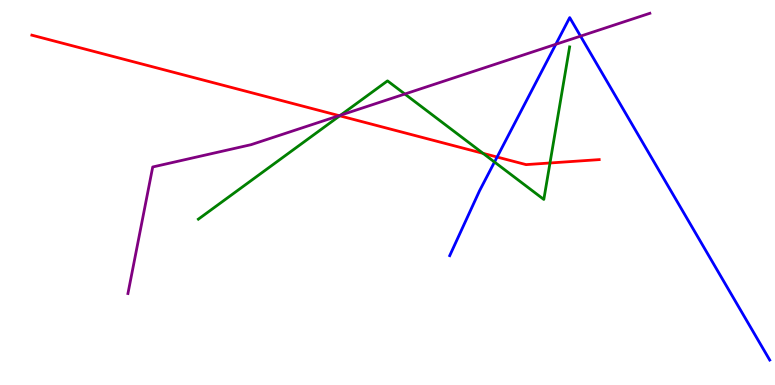[{'lines': ['blue', 'red'], 'intersections': [{'x': 6.41, 'y': 5.92}]}, {'lines': ['green', 'red'], 'intersections': [{'x': 4.38, 'y': 6.99}, {'x': 6.23, 'y': 6.02}, {'x': 7.1, 'y': 5.77}]}, {'lines': ['purple', 'red'], 'intersections': [{'x': 4.38, 'y': 7.0}]}, {'lines': ['blue', 'green'], 'intersections': [{'x': 6.38, 'y': 5.79}]}, {'lines': ['blue', 'purple'], 'intersections': [{'x': 7.17, 'y': 8.85}, {'x': 7.49, 'y': 9.06}]}, {'lines': ['green', 'purple'], 'intersections': [{'x': 4.39, 'y': 7.01}, {'x': 5.22, 'y': 7.56}]}]